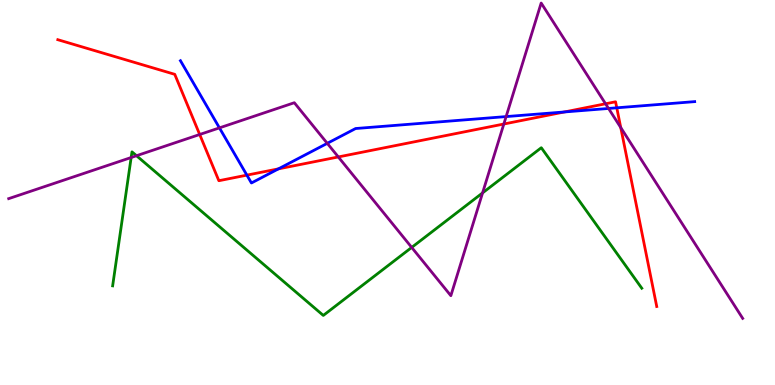[{'lines': ['blue', 'red'], 'intersections': [{'x': 3.19, 'y': 5.45}, {'x': 3.59, 'y': 5.61}, {'x': 7.28, 'y': 7.09}, {'x': 7.96, 'y': 7.2}]}, {'lines': ['green', 'red'], 'intersections': []}, {'lines': ['purple', 'red'], 'intersections': [{'x': 2.58, 'y': 6.51}, {'x': 4.37, 'y': 5.92}, {'x': 6.5, 'y': 6.78}, {'x': 7.81, 'y': 7.3}, {'x': 8.01, 'y': 6.69}]}, {'lines': ['blue', 'green'], 'intersections': []}, {'lines': ['blue', 'purple'], 'intersections': [{'x': 2.83, 'y': 6.68}, {'x': 4.22, 'y': 6.28}, {'x': 6.53, 'y': 6.97}, {'x': 7.85, 'y': 7.18}]}, {'lines': ['green', 'purple'], 'intersections': [{'x': 1.69, 'y': 5.91}, {'x': 1.76, 'y': 5.96}, {'x': 5.31, 'y': 3.57}, {'x': 6.23, 'y': 4.99}]}]